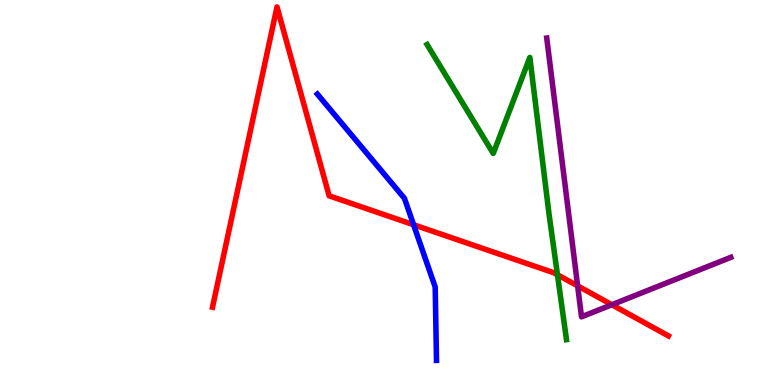[{'lines': ['blue', 'red'], 'intersections': [{'x': 5.34, 'y': 4.16}]}, {'lines': ['green', 'red'], 'intersections': [{'x': 7.19, 'y': 2.86}]}, {'lines': ['purple', 'red'], 'intersections': [{'x': 7.45, 'y': 2.57}, {'x': 7.89, 'y': 2.08}]}, {'lines': ['blue', 'green'], 'intersections': []}, {'lines': ['blue', 'purple'], 'intersections': []}, {'lines': ['green', 'purple'], 'intersections': []}]